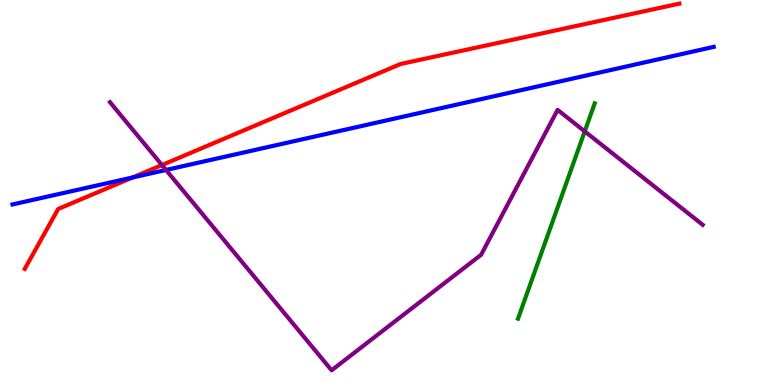[{'lines': ['blue', 'red'], 'intersections': [{'x': 1.71, 'y': 5.39}]}, {'lines': ['green', 'red'], 'intersections': []}, {'lines': ['purple', 'red'], 'intersections': [{'x': 2.09, 'y': 5.71}]}, {'lines': ['blue', 'green'], 'intersections': []}, {'lines': ['blue', 'purple'], 'intersections': [{'x': 2.14, 'y': 5.59}]}, {'lines': ['green', 'purple'], 'intersections': [{'x': 7.54, 'y': 6.59}]}]